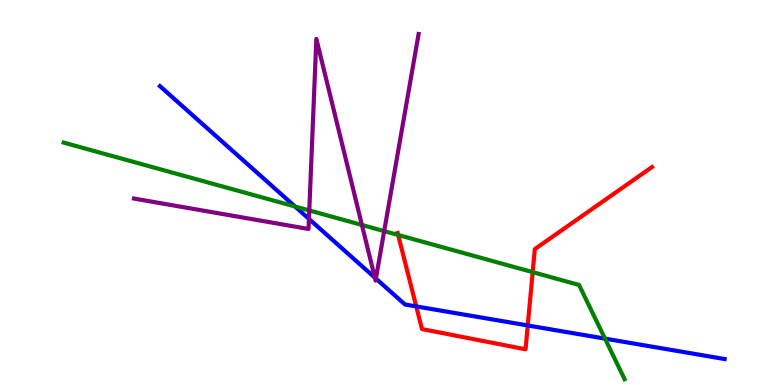[{'lines': ['blue', 'red'], 'intersections': [{'x': 5.37, 'y': 2.04}, {'x': 6.81, 'y': 1.55}]}, {'lines': ['green', 'red'], 'intersections': [{'x': 5.14, 'y': 3.9}, {'x': 6.87, 'y': 2.93}]}, {'lines': ['purple', 'red'], 'intersections': []}, {'lines': ['blue', 'green'], 'intersections': [{'x': 3.81, 'y': 4.64}, {'x': 7.81, 'y': 1.2}]}, {'lines': ['blue', 'purple'], 'intersections': [{'x': 3.99, 'y': 4.31}, {'x': 4.84, 'y': 2.79}, {'x': 4.85, 'y': 2.76}]}, {'lines': ['green', 'purple'], 'intersections': [{'x': 3.99, 'y': 4.53}, {'x': 4.67, 'y': 4.16}, {'x': 4.96, 'y': 4.0}]}]